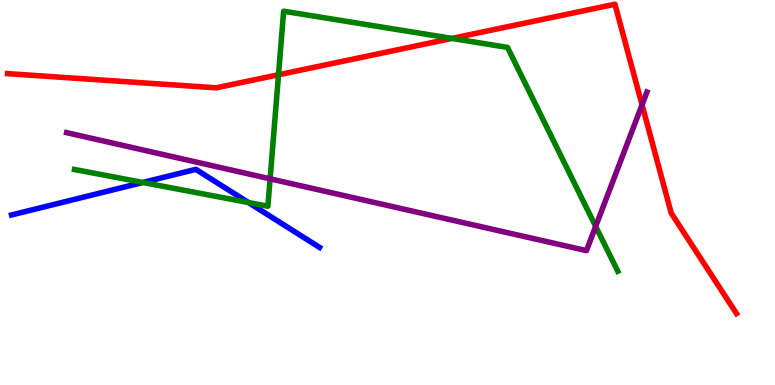[{'lines': ['blue', 'red'], 'intersections': []}, {'lines': ['green', 'red'], 'intersections': [{'x': 3.59, 'y': 8.06}, {'x': 5.83, 'y': 9.0}]}, {'lines': ['purple', 'red'], 'intersections': [{'x': 8.28, 'y': 7.28}]}, {'lines': ['blue', 'green'], 'intersections': [{'x': 1.84, 'y': 5.26}, {'x': 3.21, 'y': 4.74}]}, {'lines': ['blue', 'purple'], 'intersections': []}, {'lines': ['green', 'purple'], 'intersections': [{'x': 3.49, 'y': 5.36}, {'x': 7.69, 'y': 4.12}]}]